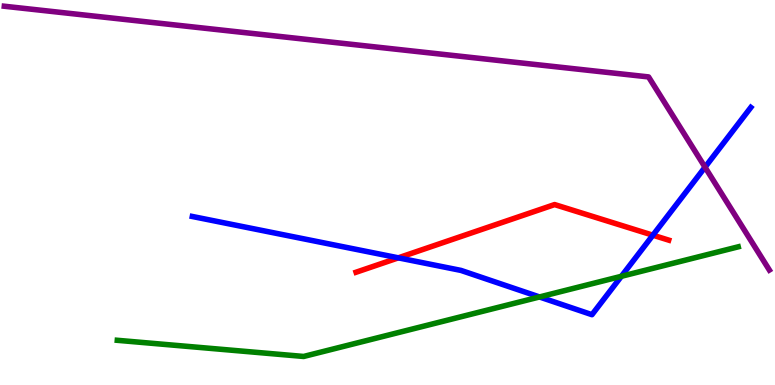[{'lines': ['blue', 'red'], 'intersections': [{'x': 5.14, 'y': 3.3}, {'x': 8.42, 'y': 3.89}]}, {'lines': ['green', 'red'], 'intersections': []}, {'lines': ['purple', 'red'], 'intersections': []}, {'lines': ['blue', 'green'], 'intersections': [{'x': 6.96, 'y': 2.29}, {'x': 8.02, 'y': 2.82}]}, {'lines': ['blue', 'purple'], 'intersections': [{'x': 9.1, 'y': 5.66}]}, {'lines': ['green', 'purple'], 'intersections': []}]